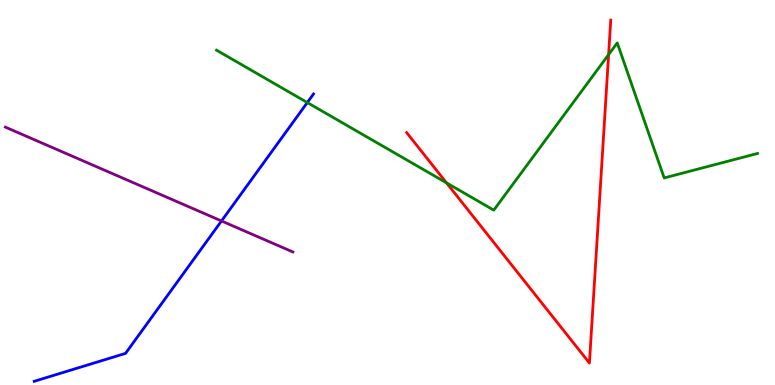[{'lines': ['blue', 'red'], 'intersections': []}, {'lines': ['green', 'red'], 'intersections': [{'x': 5.76, 'y': 5.25}, {'x': 7.85, 'y': 8.58}]}, {'lines': ['purple', 'red'], 'intersections': []}, {'lines': ['blue', 'green'], 'intersections': [{'x': 3.97, 'y': 7.34}]}, {'lines': ['blue', 'purple'], 'intersections': [{'x': 2.86, 'y': 4.26}]}, {'lines': ['green', 'purple'], 'intersections': []}]